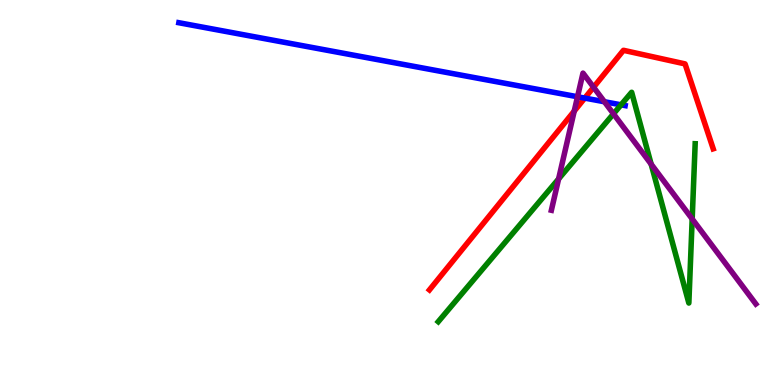[{'lines': ['blue', 'red'], 'intersections': [{'x': 7.55, 'y': 7.45}]}, {'lines': ['green', 'red'], 'intersections': []}, {'lines': ['purple', 'red'], 'intersections': [{'x': 7.41, 'y': 7.11}, {'x': 7.66, 'y': 7.73}]}, {'lines': ['blue', 'green'], 'intersections': [{'x': 8.01, 'y': 7.28}]}, {'lines': ['blue', 'purple'], 'intersections': [{'x': 7.45, 'y': 7.49}, {'x': 7.8, 'y': 7.36}]}, {'lines': ['green', 'purple'], 'intersections': [{'x': 7.21, 'y': 5.35}, {'x': 7.92, 'y': 7.04}, {'x': 8.4, 'y': 5.74}, {'x': 8.93, 'y': 4.31}]}]